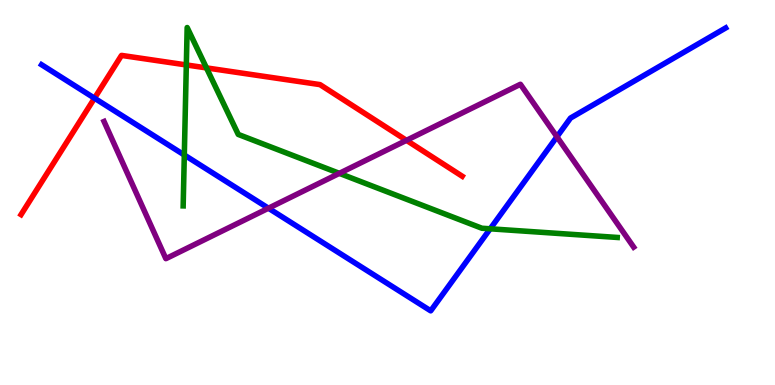[{'lines': ['blue', 'red'], 'intersections': [{'x': 1.22, 'y': 7.45}]}, {'lines': ['green', 'red'], 'intersections': [{'x': 2.4, 'y': 8.31}, {'x': 2.66, 'y': 8.24}]}, {'lines': ['purple', 'red'], 'intersections': [{'x': 5.24, 'y': 6.36}]}, {'lines': ['blue', 'green'], 'intersections': [{'x': 2.38, 'y': 5.97}, {'x': 6.33, 'y': 4.06}]}, {'lines': ['blue', 'purple'], 'intersections': [{'x': 3.46, 'y': 4.59}, {'x': 7.19, 'y': 6.45}]}, {'lines': ['green', 'purple'], 'intersections': [{'x': 4.38, 'y': 5.5}]}]